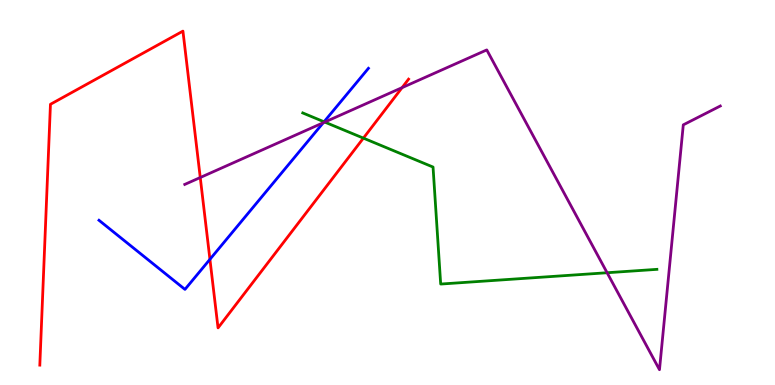[{'lines': ['blue', 'red'], 'intersections': [{'x': 2.71, 'y': 3.26}]}, {'lines': ['green', 'red'], 'intersections': [{'x': 4.69, 'y': 6.41}]}, {'lines': ['purple', 'red'], 'intersections': [{'x': 2.58, 'y': 5.39}, {'x': 5.19, 'y': 7.72}]}, {'lines': ['blue', 'green'], 'intersections': [{'x': 4.18, 'y': 6.84}]}, {'lines': ['blue', 'purple'], 'intersections': [{'x': 4.17, 'y': 6.81}]}, {'lines': ['green', 'purple'], 'intersections': [{'x': 4.19, 'y': 6.83}, {'x': 7.83, 'y': 2.92}]}]